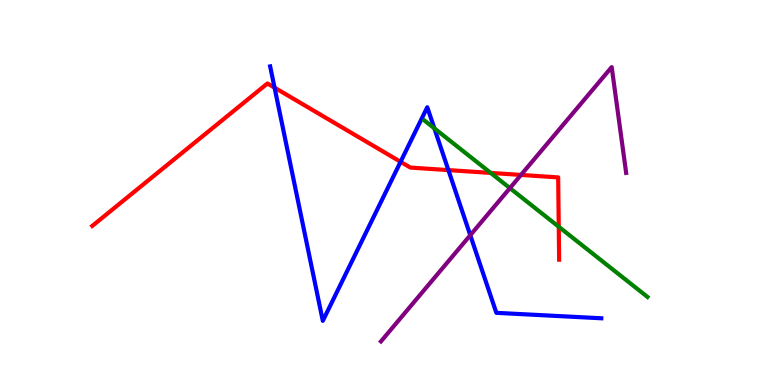[{'lines': ['blue', 'red'], 'intersections': [{'x': 3.54, 'y': 7.72}, {'x': 5.17, 'y': 5.8}, {'x': 5.79, 'y': 5.58}]}, {'lines': ['green', 'red'], 'intersections': [{'x': 6.33, 'y': 5.51}, {'x': 7.21, 'y': 4.11}]}, {'lines': ['purple', 'red'], 'intersections': [{'x': 6.72, 'y': 5.46}]}, {'lines': ['blue', 'green'], 'intersections': [{'x': 5.6, 'y': 6.67}]}, {'lines': ['blue', 'purple'], 'intersections': [{'x': 6.07, 'y': 3.89}]}, {'lines': ['green', 'purple'], 'intersections': [{'x': 6.58, 'y': 5.11}]}]